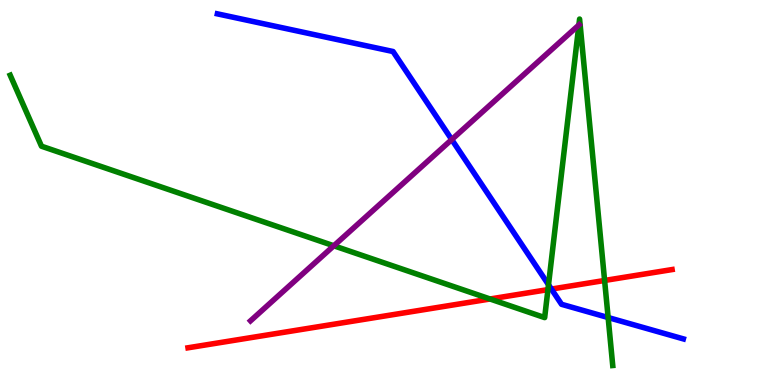[{'lines': ['blue', 'red'], 'intersections': [{'x': 7.11, 'y': 2.49}]}, {'lines': ['green', 'red'], 'intersections': [{'x': 6.32, 'y': 2.23}, {'x': 7.07, 'y': 2.48}, {'x': 7.8, 'y': 2.71}]}, {'lines': ['purple', 'red'], 'intersections': []}, {'lines': ['blue', 'green'], 'intersections': [{'x': 7.08, 'y': 2.6}, {'x': 7.85, 'y': 1.75}]}, {'lines': ['blue', 'purple'], 'intersections': [{'x': 5.83, 'y': 6.38}]}, {'lines': ['green', 'purple'], 'intersections': [{'x': 4.31, 'y': 3.62}, {'x': 7.47, 'y': 9.35}]}]